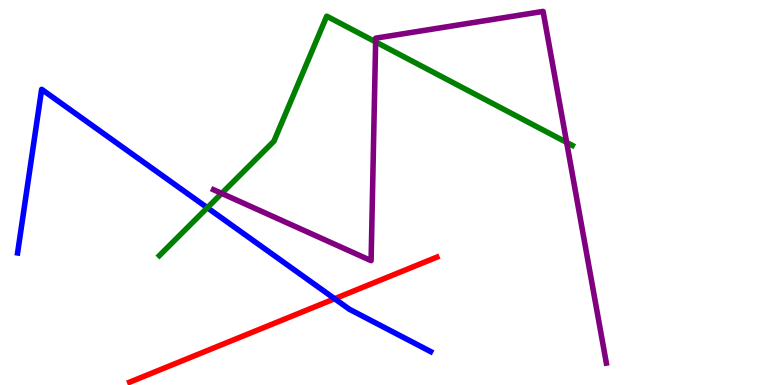[{'lines': ['blue', 'red'], 'intersections': [{'x': 4.32, 'y': 2.24}]}, {'lines': ['green', 'red'], 'intersections': []}, {'lines': ['purple', 'red'], 'intersections': []}, {'lines': ['blue', 'green'], 'intersections': [{'x': 2.68, 'y': 4.6}]}, {'lines': ['blue', 'purple'], 'intersections': []}, {'lines': ['green', 'purple'], 'intersections': [{'x': 2.86, 'y': 4.98}, {'x': 4.85, 'y': 8.91}, {'x': 7.31, 'y': 6.3}]}]